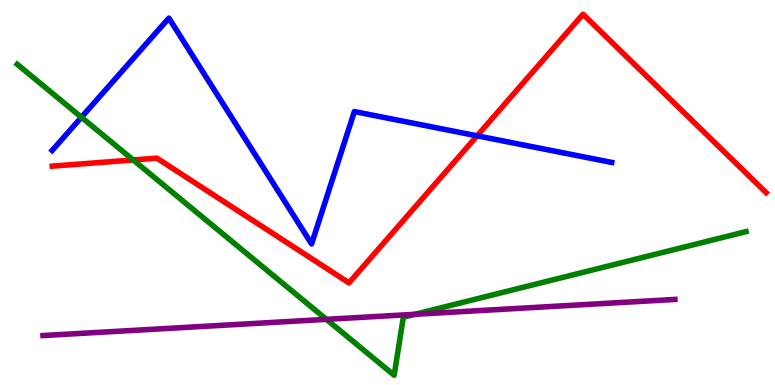[{'lines': ['blue', 'red'], 'intersections': [{'x': 6.16, 'y': 6.47}]}, {'lines': ['green', 'red'], 'intersections': [{'x': 1.72, 'y': 5.85}]}, {'lines': ['purple', 'red'], 'intersections': []}, {'lines': ['blue', 'green'], 'intersections': [{'x': 1.05, 'y': 6.95}]}, {'lines': ['blue', 'purple'], 'intersections': []}, {'lines': ['green', 'purple'], 'intersections': [{'x': 4.21, 'y': 1.71}, {'x': 5.36, 'y': 1.84}]}]